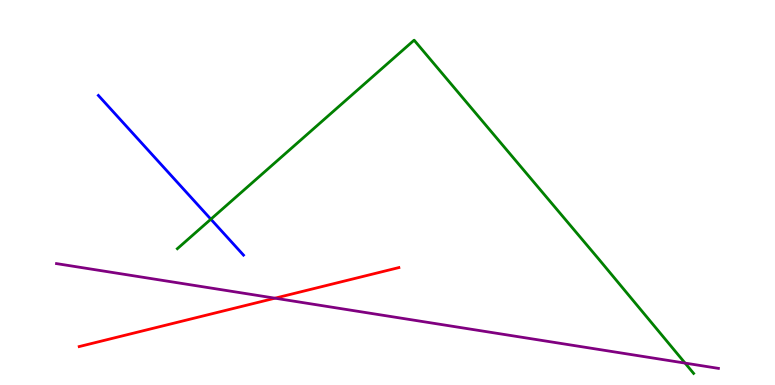[{'lines': ['blue', 'red'], 'intersections': []}, {'lines': ['green', 'red'], 'intersections': []}, {'lines': ['purple', 'red'], 'intersections': [{'x': 3.55, 'y': 2.25}]}, {'lines': ['blue', 'green'], 'intersections': [{'x': 2.72, 'y': 4.31}]}, {'lines': ['blue', 'purple'], 'intersections': []}, {'lines': ['green', 'purple'], 'intersections': [{'x': 8.84, 'y': 0.569}]}]